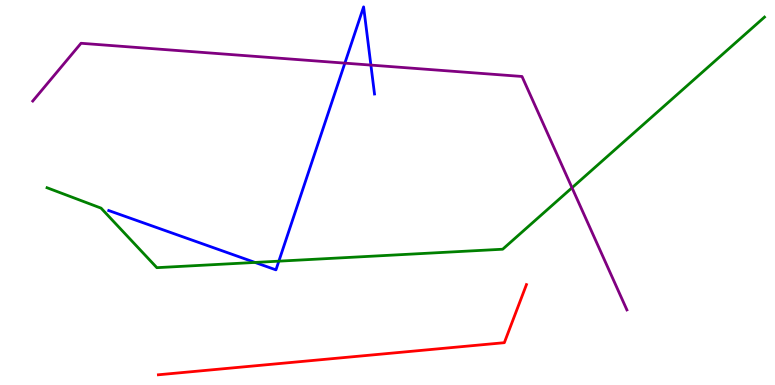[{'lines': ['blue', 'red'], 'intersections': []}, {'lines': ['green', 'red'], 'intersections': []}, {'lines': ['purple', 'red'], 'intersections': []}, {'lines': ['blue', 'green'], 'intersections': [{'x': 3.29, 'y': 3.18}, {'x': 3.6, 'y': 3.22}]}, {'lines': ['blue', 'purple'], 'intersections': [{'x': 4.45, 'y': 8.36}, {'x': 4.79, 'y': 8.31}]}, {'lines': ['green', 'purple'], 'intersections': [{'x': 7.38, 'y': 5.12}]}]